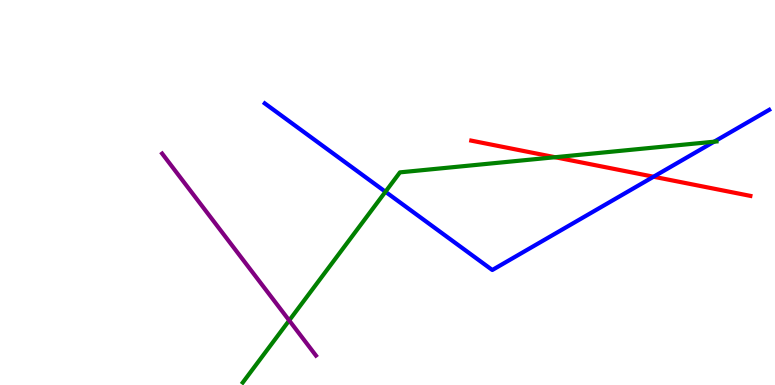[{'lines': ['blue', 'red'], 'intersections': [{'x': 8.43, 'y': 5.41}]}, {'lines': ['green', 'red'], 'intersections': [{'x': 7.16, 'y': 5.92}]}, {'lines': ['purple', 'red'], 'intersections': []}, {'lines': ['blue', 'green'], 'intersections': [{'x': 4.97, 'y': 5.02}, {'x': 9.21, 'y': 6.32}]}, {'lines': ['blue', 'purple'], 'intersections': []}, {'lines': ['green', 'purple'], 'intersections': [{'x': 3.73, 'y': 1.68}]}]